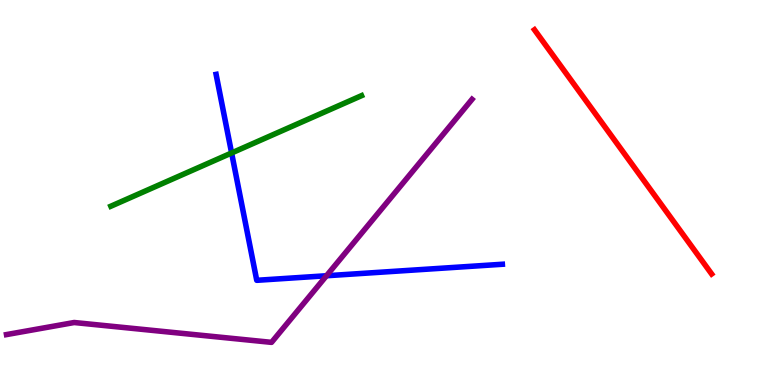[{'lines': ['blue', 'red'], 'intersections': []}, {'lines': ['green', 'red'], 'intersections': []}, {'lines': ['purple', 'red'], 'intersections': []}, {'lines': ['blue', 'green'], 'intersections': [{'x': 2.99, 'y': 6.03}]}, {'lines': ['blue', 'purple'], 'intersections': [{'x': 4.21, 'y': 2.84}]}, {'lines': ['green', 'purple'], 'intersections': []}]